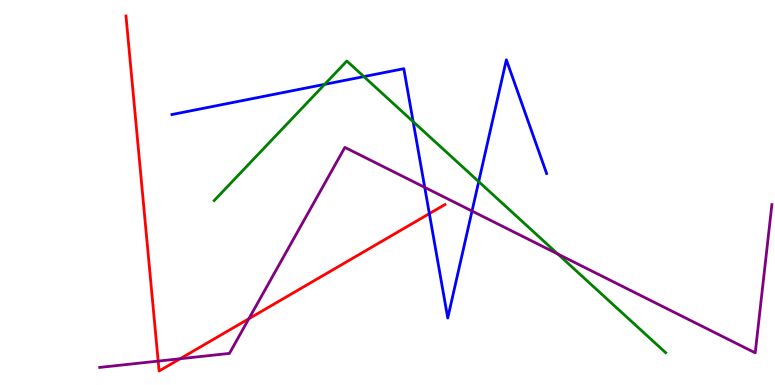[{'lines': ['blue', 'red'], 'intersections': [{'x': 5.54, 'y': 4.45}]}, {'lines': ['green', 'red'], 'intersections': []}, {'lines': ['purple', 'red'], 'intersections': [{'x': 2.04, 'y': 0.621}, {'x': 2.32, 'y': 0.682}, {'x': 3.21, 'y': 1.72}]}, {'lines': ['blue', 'green'], 'intersections': [{'x': 4.19, 'y': 7.81}, {'x': 4.7, 'y': 8.01}, {'x': 5.33, 'y': 6.84}, {'x': 6.18, 'y': 5.28}]}, {'lines': ['blue', 'purple'], 'intersections': [{'x': 5.48, 'y': 5.13}, {'x': 6.09, 'y': 4.52}]}, {'lines': ['green', 'purple'], 'intersections': [{'x': 7.2, 'y': 3.4}]}]